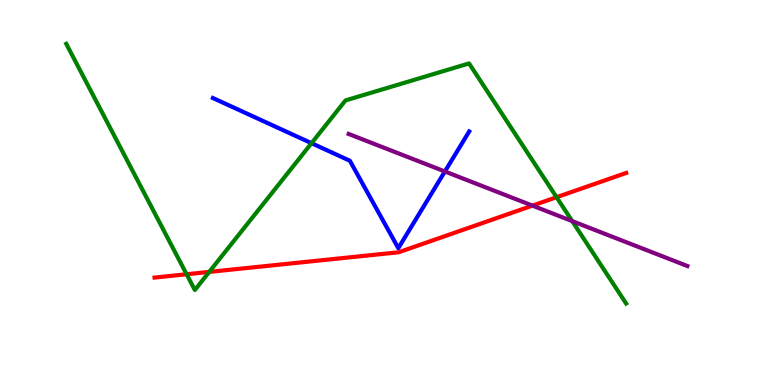[{'lines': ['blue', 'red'], 'intersections': []}, {'lines': ['green', 'red'], 'intersections': [{'x': 2.41, 'y': 2.88}, {'x': 2.7, 'y': 2.94}, {'x': 7.18, 'y': 4.88}]}, {'lines': ['purple', 'red'], 'intersections': [{'x': 6.87, 'y': 4.66}]}, {'lines': ['blue', 'green'], 'intersections': [{'x': 4.02, 'y': 6.28}]}, {'lines': ['blue', 'purple'], 'intersections': [{'x': 5.74, 'y': 5.55}]}, {'lines': ['green', 'purple'], 'intersections': [{'x': 7.38, 'y': 4.26}]}]